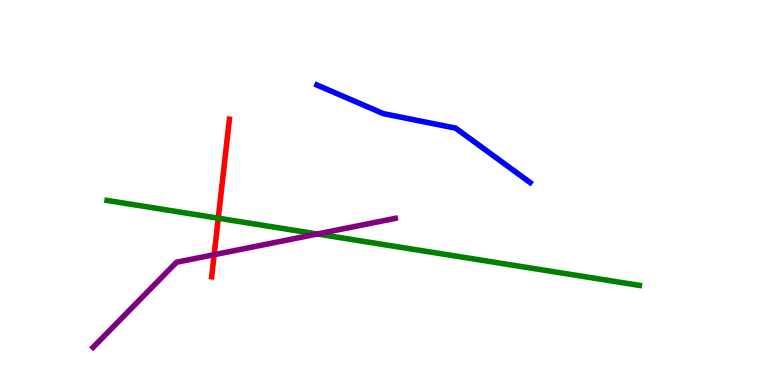[{'lines': ['blue', 'red'], 'intersections': []}, {'lines': ['green', 'red'], 'intersections': [{'x': 2.82, 'y': 4.33}]}, {'lines': ['purple', 'red'], 'intersections': [{'x': 2.76, 'y': 3.38}]}, {'lines': ['blue', 'green'], 'intersections': []}, {'lines': ['blue', 'purple'], 'intersections': []}, {'lines': ['green', 'purple'], 'intersections': [{'x': 4.09, 'y': 3.92}]}]